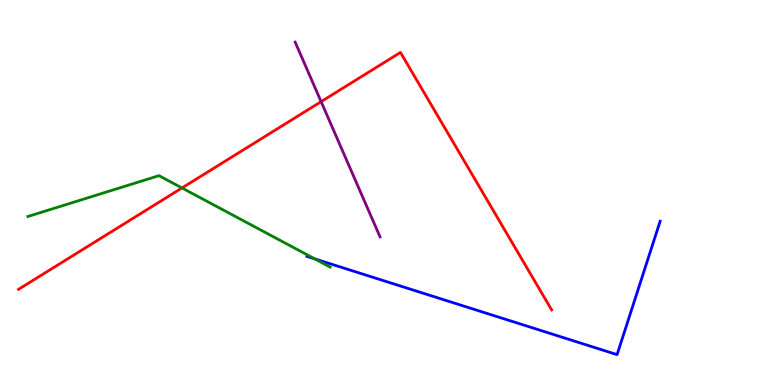[{'lines': ['blue', 'red'], 'intersections': []}, {'lines': ['green', 'red'], 'intersections': [{'x': 2.35, 'y': 5.12}]}, {'lines': ['purple', 'red'], 'intersections': [{'x': 4.14, 'y': 7.36}]}, {'lines': ['blue', 'green'], 'intersections': [{'x': 4.06, 'y': 3.28}]}, {'lines': ['blue', 'purple'], 'intersections': []}, {'lines': ['green', 'purple'], 'intersections': []}]